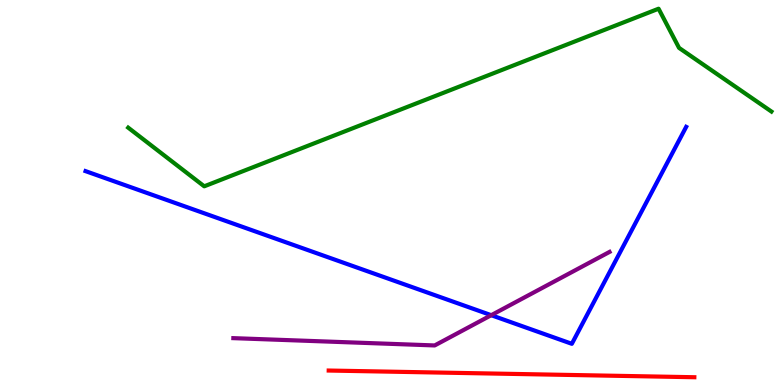[{'lines': ['blue', 'red'], 'intersections': []}, {'lines': ['green', 'red'], 'intersections': []}, {'lines': ['purple', 'red'], 'intersections': []}, {'lines': ['blue', 'green'], 'intersections': []}, {'lines': ['blue', 'purple'], 'intersections': [{'x': 6.34, 'y': 1.81}]}, {'lines': ['green', 'purple'], 'intersections': []}]